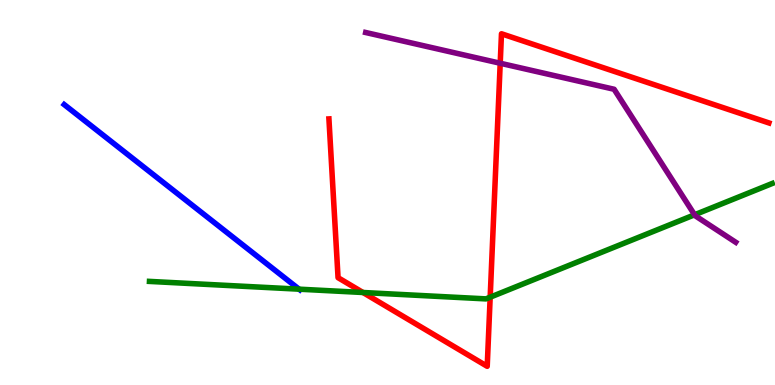[{'lines': ['blue', 'red'], 'intersections': []}, {'lines': ['green', 'red'], 'intersections': [{'x': 4.68, 'y': 2.4}, {'x': 6.32, 'y': 2.28}]}, {'lines': ['purple', 'red'], 'intersections': [{'x': 6.45, 'y': 8.36}]}, {'lines': ['blue', 'green'], 'intersections': [{'x': 3.86, 'y': 2.49}]}, {'lines': ['blue', 'purple'], 'intersections': []}, {'lines': ['green', 'purple'], 'intersections': [{'x': 8.96, 'y': 4.42}]}]